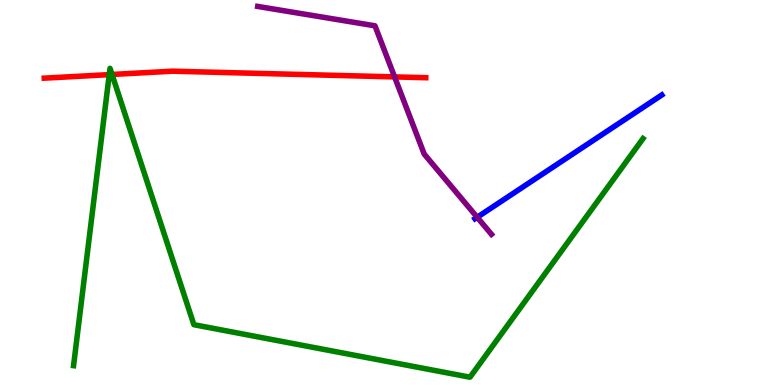[{'lines': ['blue', 'red'], 'intersections': []}, {'lines': ['green', 'red'], 'intersections': [{'x': 1.41, 'y': 8.06}, {'x': 1.45, 'y': 8.07}]}, {'lines': ['purple', 'red'], 'intersections': [{'x': 5.09, 'y': 8.0}]}, {'lines': ['blue', 'green'], 'intersections': []}, {'lines': ['blue', 'purple'], 'intersections': [{'x': 6.16, 'y': 4.36}]}, {'lines': ['green', 'purple'], 'intersections': []}]